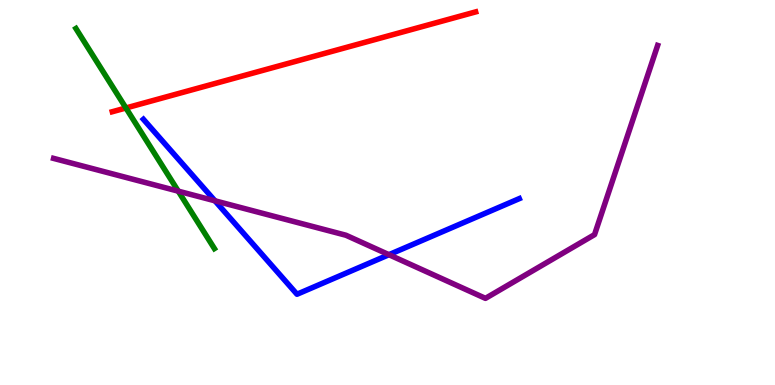[{'lines': ['blue', 'red'], 'intersections': []}, {'lines': ['green', 'red'], 'intersections': [{'x': 1.62, 'y': 7.2}]}, {'lines': ['purple', 'red'], 'intersections': []}, {'lines': ['blue', 'green'], 'intersections': []}, {'lines': ['blue', 'purple'], 'intersections': [{'x': 2.77, 'y': 4.78}, {'x': 5.02, 'y': 3.38}]}, {'lines': ['green', 'purple'], 'intersections': [{'x': 2.3, 'y': 5.03}]}]